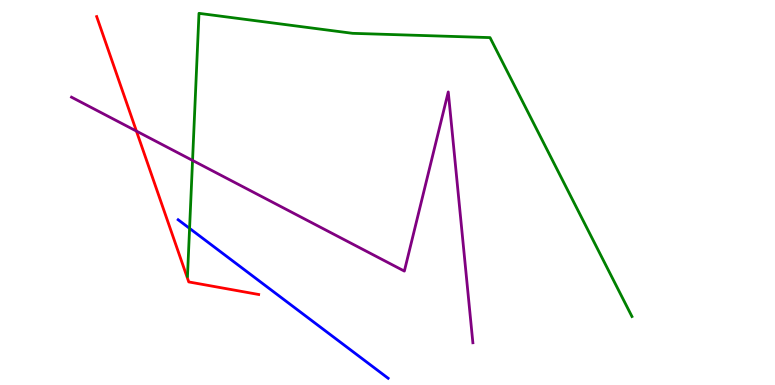[{'lines': ['blue', 'red'], 'intersections': []}, {'lines': ['green', 'red'], 'intersections': []}, {'lines': ['purple', 'red'], 'intersections': [{'x': 1.76, 'y': 6.6}]}, {'lines': ['blue', 'green'], 'intersections': [{'x': 2.45, 'y': 4.07}]}, {'lines': ['blue', 'purple'], 'intersections': []}, {'lines': ['green', 'purple'], 'intersections': [{'x': 2.48, 'y': 5.83}]}]